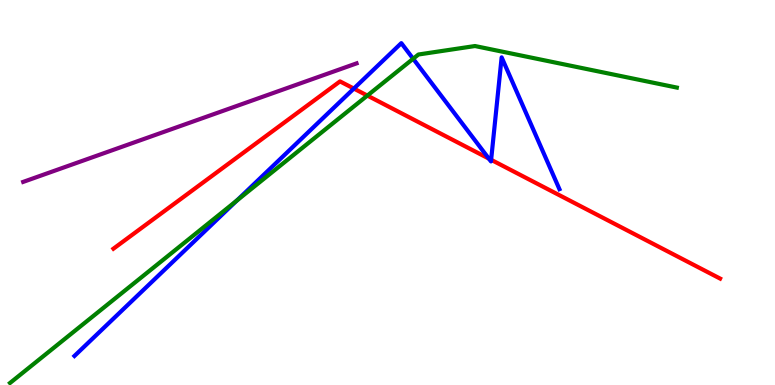[{'lines': ['blue', 'red'], 'intersections': [{'x': 4.57, 'y': 7.7}, {'x': 6.31, 'y': 5.88}, {'x': 6.34, 'y': 5.85}]}, {'lines': ['green', 'red'], 'intersections': [{'x': 4.74, 'y': 7.52}]}, {'lines': ['purple', 'red'], 'intersections': []}, {'lines': ['blue', 'green'], 'intersections': [{'x': 3.06, 'y': 4.79}, {'x': 5.33, 'y': 8.47}]}, {'lines': ['blue', 'purple'], 'intersections': []}, {'lines': ['green', 'purple'], 'intersections': []}]